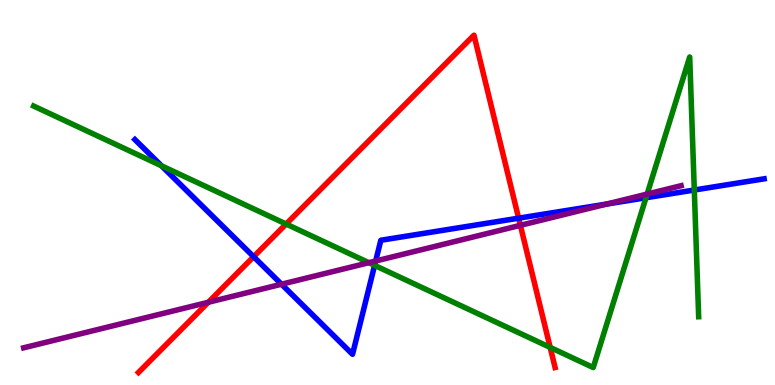[{'lines': ['blue', 'red'], 'intersections': [{'x': 3.27, 'y': 3.33}, {'x': 6.69, 'y': 4.33}]}, {'lines': ['green', 'red'], 'intersections': [{'x': 3.69, 'y': 4.18}, {'x': 7.1, 'y': 0.976}]}, {'lines': ['purple', 'red'], 'intersections': [{'x': 2.69, 'y': 2.15}, {'x': 6.71, 'y': 4.15}]}, {'lines': ['blue', 'green'], 'intersections': [{'x': 2.08, 'y': 5.69}, {'x': 4.83, 'y': 3.11}, {'x': 8.34, 'y': 4.86}, {'x': 8.96, 'y': 5.06}]}, {'lines': ['blue', 'purple'], 'intersections': [{'x': 3.63, 'y': 2.62}, {'x': 4.85, 'y': 3.22}, {'x': 7.83, 'y': 4.7}]}, {'lines': ['green', 'purple'], 'intersections': [{'x': 4.76, 'y': 3.18}, {'x': 8.35, 'y': 4.96}]}]